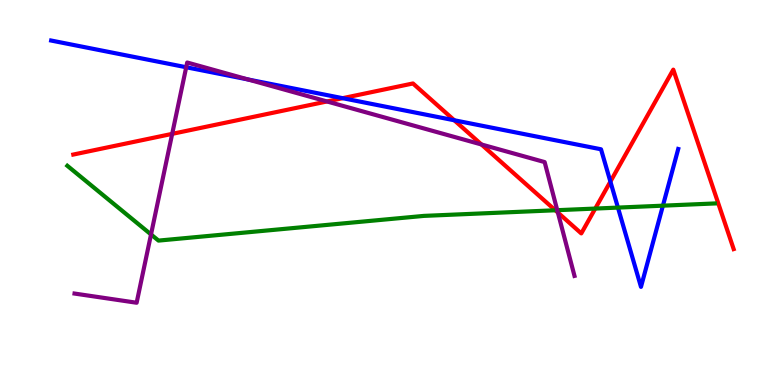[{'lines': ['blue', 'red'], 'intersections': [{'x': 4.42, 'y': 7.45}, {'x': 5.86, 'y': 6.88}, {'x': 7.88, 'y': 5.28}]}, {'lines': ['green', 'red'], 'intersections': [{'x': 7.17, 'y': 4.54}, {'x': 7.68, 'y': 4.58}]}, {'lines': ['purple', 'red'], 'intersections': [{'x': 2.22, 'y': 6.52}, {'x': 4.22, 'y': 7.36}, {'x': 6.21, 'y': 6.25}, {'x': 7.2, 'y': 4.48}]}, {'lines': ['blue', 'green'], 'intersections': [{'x': 7.97, 'y': 4.61}, {'x': 8.55, 'y': 4.66}]}, {'lines': ['blue', 'purple'], 'intersections': [{'x': 2.4, 'y': 8.25}, {'x': 3.2, 'y': 7.94}]}, {'lines': ['green', 'purple'], 'intersections': [{'x': 1.95, 'y': 3.91}, {'x': 7.19, 'y': 4.54}]}]